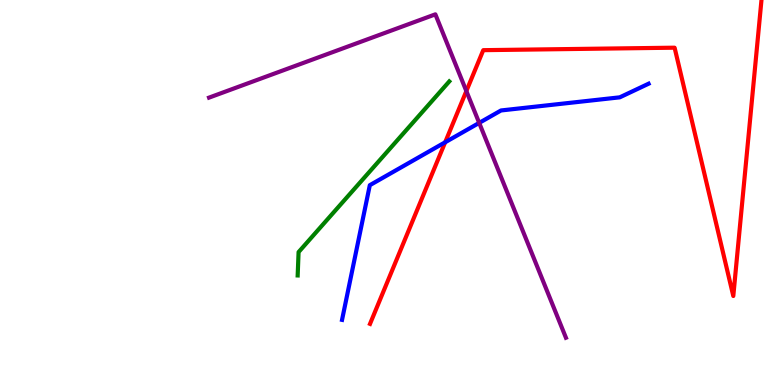[{'lines': ['blue', 'red'], 'intersections': [{'x': 5.74, 'y': 6.3}]}, {'lines': ['green', 'red'], 'intersections': []}, {'lines': ['purple', 'red'], 'intersections': [{'x': 6.02, 'y': 7.63}]}, {'lines': ['blue', 'green'], 'intersections': []}, {'lines': ['blue', 'purple'], 'intersections': [{'x': 6.18, 'y': 6.81}]}, {'lines': ['green', 'purple'], 'intersections': []}]